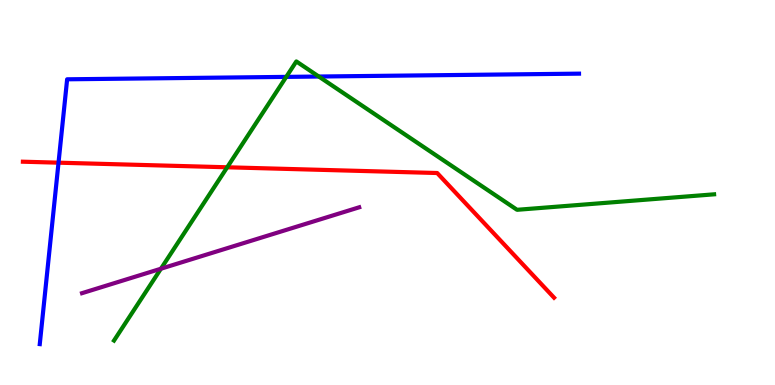[{'lines': ['blue', 'red'], 'intersections': [{'x': 0.755, 'y': 5.77}]}, {'lines': ['green', 'red'], 'intersections': [{'x': 2.93, 'y': 5.65}]}, {'lines': ['purple', 'red'], 'intersections': []}, {'lines': ['blue', 'green'], 'intersections': [{'x': 3.69, 'y': 8.0}, {'x': 4.11, 'y': 8.01}]}, {'lines': ['blue', 'purple'], 'intersections': []}, {'lines': ['green', 'purple'], 'intersections': [{'x': 2.08, 'y': 3.02}]}]